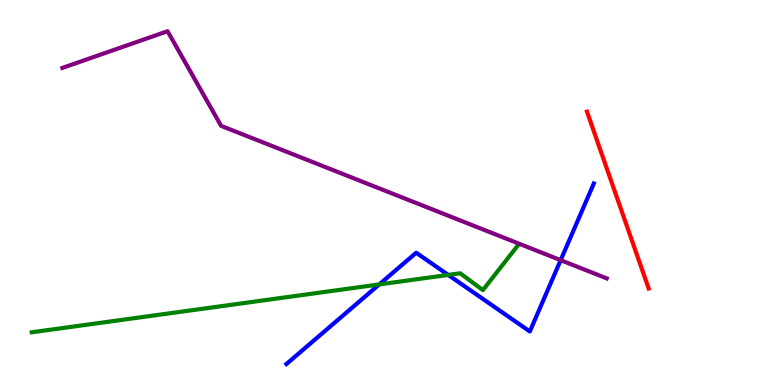[{'lines': ['blue', 'red'], 'intersections': []}, {'lines': ['green', 'red'], 'intersections': []}, {'lines': ['purple', 'red'], 'intersections': []}, {'lines': ['blue', 'green'], 'intersections': [{'x': 4.89, 'y': 2.61}, {'x': 5.78, 'y': 2.86}]}, {'lines': ['blue', 'purple'], 'intersections': [{'x': 7.23, 'y': 3.24}]}, {'lines': ['green', 'purple'], 'intersections': []}]